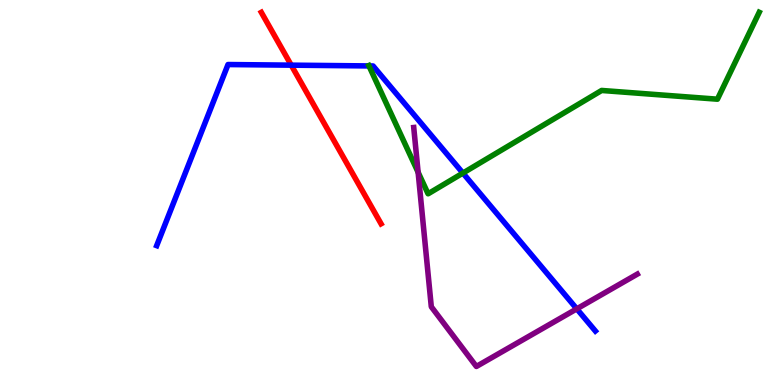[{'lines': ['blue', 'red'], 'intersections': [{'x': 3.76, 'y': 8.31}]}, {'lines': ['green', 'red'], 'intersections': []}, {'lines': ['purple', 'red'], 'intersections': []}, {'lines': ['blue', 'green'], 'intersections': [{'x': 4.76, 'y': 8.29}, {'x': 5.97, 'y': 5.5}]}, {'lines': ['blue', 'purple'], 'intersections': [{'x': 7.44, 'y': 1.98}]}, {'lines': ['green', 'purple'], 'intersections': [{'x': 5.4, 'y': 5.53}]}]